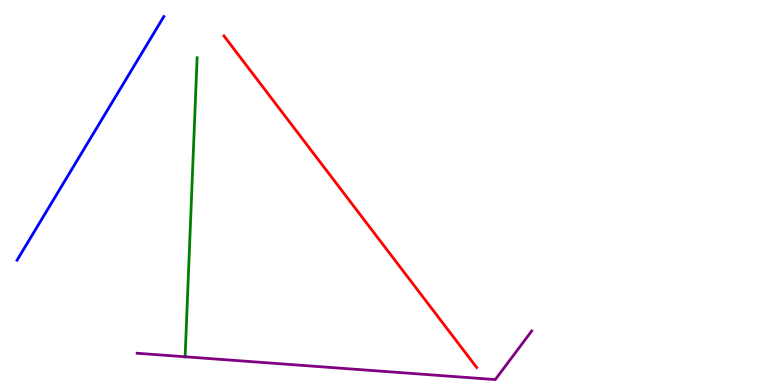[{'lines': ['blue', 'red'], 'intersections': []}, {'lines': ['green', 'red'], 'intersections': []}, {'lines': ['purple', 'red'], 'intersections': []}, {'lines': ['blue', 'green'], 'intersections': []}, {'lines': ['blue', 'purple'], 'intersections': []}, {'lines': ['green', 'purple'], 'intersections': [{'x': 2.39, 'y': 0.733}]}]